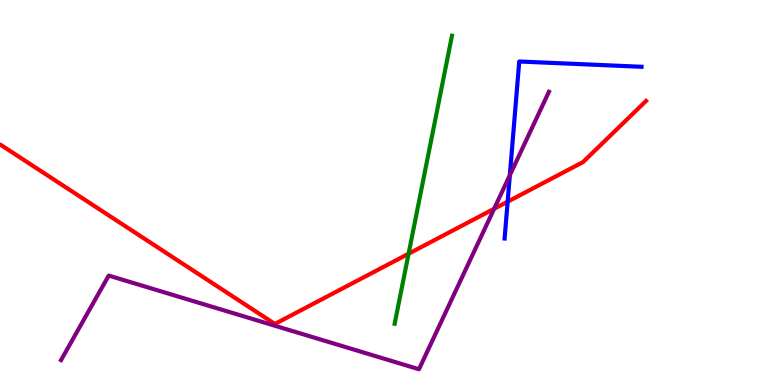[{'lines': ['blue', 'red'], 'intersections': [{'x': 6.55, 'y': 4.76}]}, {'lines': ['green', 'red'], 'intersections': [{'x': 5.27, 'y': 3.41}]}, {'lines': ['purple', 'red'], 'intersections': [{'x': 6.38, 'y': 4.58}]}, {'lines': ['blue', 'green'], 'intersections': []}, {'lines': ['blue', 'purple'], 'intersections': [{'x': 6.58, 'y': 5.45}]}, {'lines': ['green', 'purple'], 'intersections': []}]